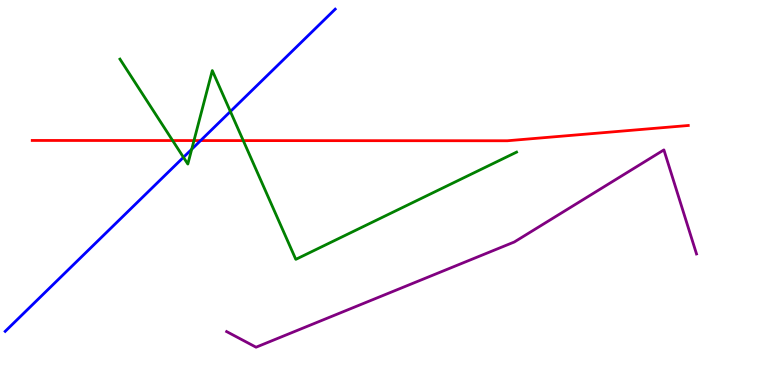[{'lines': ['blue', 'red'], 'intersections': [{'x': 2.59, 'y': 6.35}]}, {'lines': ['green', 'red'], 'intersections': [{'x': 2.23, 'y': 6.35}, {'x': 2.5, 'y': 6.35}, {'x': 3.14, 'y': 6.35}]}, {'lines': ['purple', 'red'], 'intersections': []}, {'lines': ['blue', 'green'], 'intersections': [{'x': 2.37, 'y': 5.91}, {'x': 2.47, 'y': 6.12}, {'x': 2.97, 'y': 7.1}]}, {'lines': ['blue', 'purple'], 'intersections': []}, {'lines': ['green', 'purple'], 'intersections': []}]